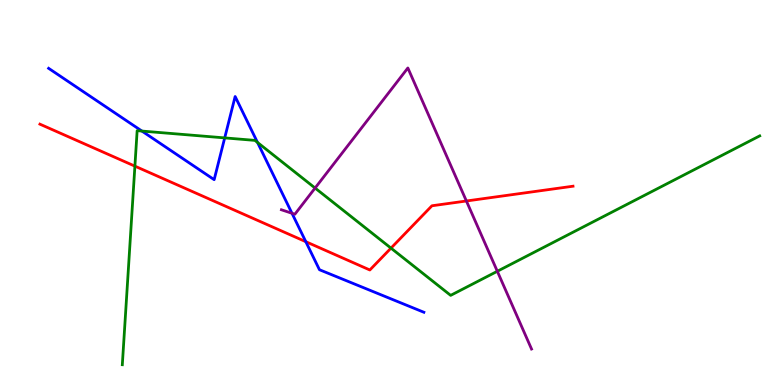[{'lines': ['blue', 'red'], 'intersections': [{'x': 3.95, 'y': 3.72}]}, {'lines': ['green', 'red'], 'intersections': [{'x': 1.74, 'y': 5.68}, {'x': 5.05, 'y': 3.56}]}, {'lines': ['purple', 'red'], 'intersections': [{'x': 6.02, 'y': 4.78}]}, {'lines': ['blue', 'green'], 'intersections': [{'x': 1.83, 'y': 6.6}, {'x': 2.9, 'y': 6.42}, {'x': 3.32, 'y': 6.3}]}, {'lines': ['blue', 'purple'], 'intersections': [{'x': 3.77, 'y': 4.46}]}, {'lines': ['green', 'purple'], 'intersections': [{'x': 4.07, 'y': 5.12}, {'x': 6.42, 'y': 2.95}]}]